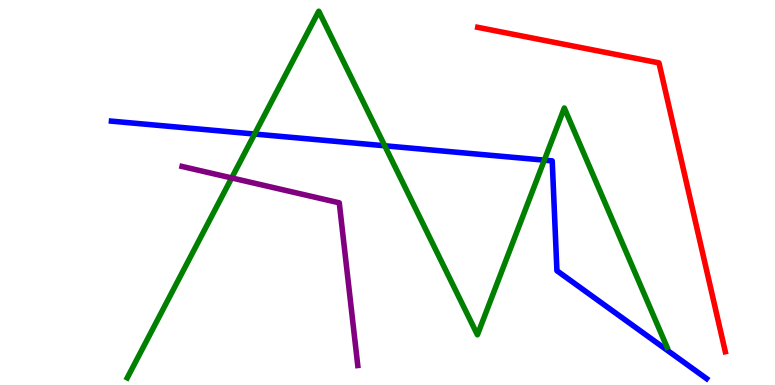[{'lines': ['blue', 'red'], 'intersections': []}, {'lines': ['green', 'red'], 'intersections': []}, {'lines': ['purple', 'red'], 'intersections': []}, {'lines': ['blue', 'green'], 'intersections': [{'x': 3.29, 'y': 6.52}, {'x': 4.96, 'y': 6.21}, {'x': 7.02, 'y': 5.84}]}, {'lines': ['blue', 'purple'], 'intersections': []}, {'lines': ['green', 'purple'], 'intersections': [{'x': 2.99, 'y': 5.38}]}]